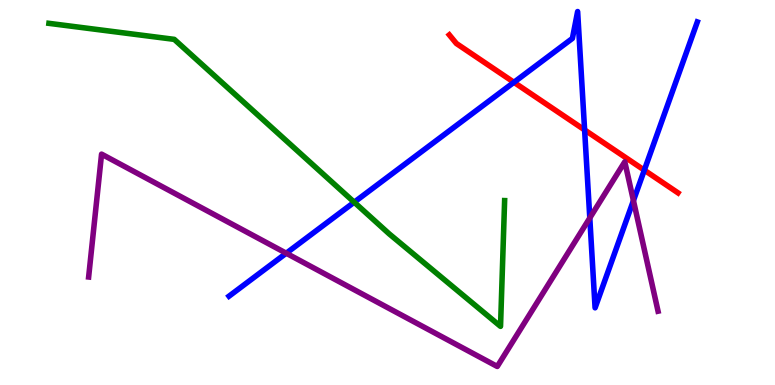[{'lines': ['blue', 'red'], 'intersections': [{'x': 6.63, 'y': 7.86}, {'x': 7.54, 'y': 6.63}, {'x': 8.31, 'y': 5.58}]}, {'lines': ['green', 'red'], 'intersections': []}, {'lines': ['purple', 'red'], 'intersections': []}, {'lines': ['blue', 'green'], 'intersections': [{'x': 4.57, 'y': 4.75}]}, {'lines': ['blue', 'purple'], 'intersections': [{'x': 3.69, 'y': 3.42}, {'x': 7.61, 'y': 4.34}, {'x': 8.17, 'y': 4.79}]}, {'lines': ['green', 'purple'], 'intersections': []}]